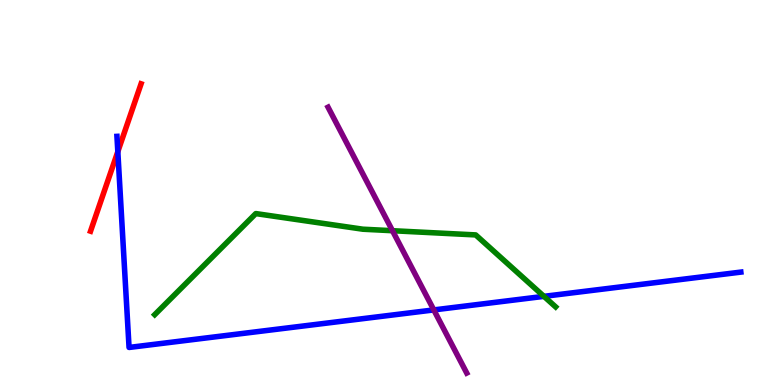[{'lines': ['blue', 'red'], 'intersections': [{'x': 1.52, 'y': 6.06}]}, {'lines': ['green', 'red'], 'intersections': []}, {'lines': ['purple', 'red'], 'intersections': []}, {'lines': ['blue', 'green'], 'intersections': [{'x': 7.02, 'y': 2.3}]}, {'lines': ['blue', 'purple'], 'intersections': [{'x': 5.6, 'y': 1.95}]}, {'lines': ['green', 'purple'], 'intersections': [{'x': 5.06, 'y': 4.01}]}]